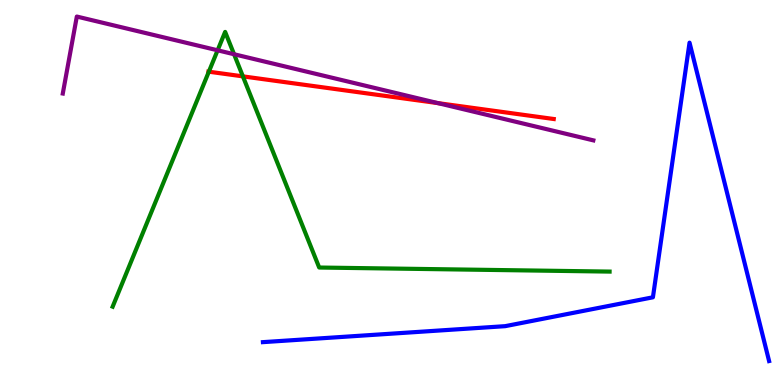[{'lines': ['blue', 'red'], 'intersections': []}, {'lines': ['green', 'red'], 'intersections': [{'x': 2.69, 'y': 8.14}, {'x': 3.13, 'y': 8.02}]}, {'lines': ['purple', 'red'], 'intersections': [{'x': 5.65, 'y': 7.32}]}, {'lines': ['blue', 'green'], 'intersections': []}, {'lines': ['blue', 'purple'], 'intersections': []}, {'lines': ['green', 'purple'], 'intersections': [{'x': 2.81, 'y': 8.69}, {'x': 3.02, 'y': 8.59}]}]